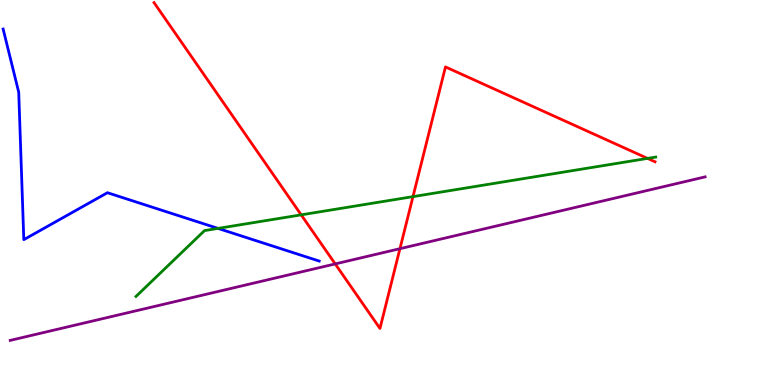[{'lines': ['blue', 'red'], 'intersections': []}, {'lines': ['green', 'red'], 'intersections': [{'x': 3.89, 'y': 4.42}, {'x': 5.33, 'y': 4.89}, {'x': 8.36, 'y': 5.89}]}, {'lines': ['purple', 'red'], 'intersections': [{'x': 4.33, 'y': 3.14}, {'x': 5.16, 'y': 3.54}]}, {'lines': ['blue', 'green'], 'intersections': [{'x': 2.81, 'y': 4.07}]}, {'lines': ['blue', 'purple'], 'intersections': []}, {'lines': ['green', 'purple'], 'intersections': []}]